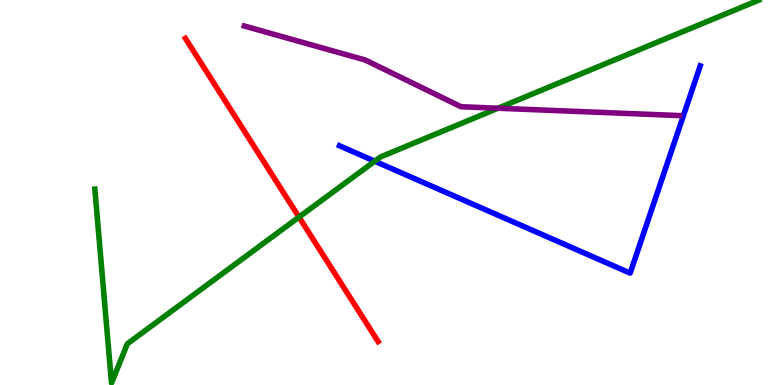[{'lines': ['blue', 'red'], 'intersections': []}, {'lines': ['green', 'red'], 'intersections': [{'x': 3.86, 'y': 4.36}]}, {'lines': ['purple', 'red'], 'intersections': []}, {'lines': ['blue', 'green'], 'intersections': [{'x': 4.84, 'y': 5.81}]}, {'lines': ['blue', 'purple'], 'intersections': []}, {'lines': ['green', 'purple'], 'intersections': [{'x': 6.43, 'y': 7.19}]}]